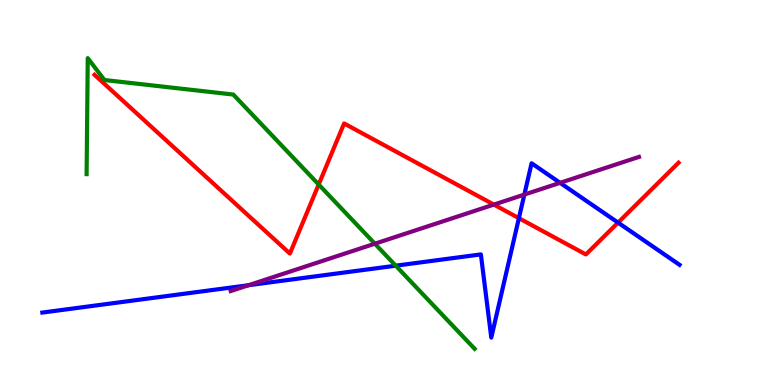[{'lines': ['blue', 'red'], 'intersections': [{'x': 6.7, 'y': 4.33}, {'x': 7.97, 'y': 4.22}]}, {'lines': ['green', 'red'], 'intersections': [{'x': 4.11, 'y': 5.21}]}, {'lines': ['purple', 'red'], 'intersections': [{'x': 6.37, 'y': 4.69}]}, {'lines': ['blue', 'green'], 'intersections': [{'x': 5.11, 'y': 3.1}]}, {'lines': ['blue', 'purple'], 'intersections': [{'x': 3.21, 'y': 2.59}, {'x': 6.77, 'y': 4.95}, {'x': 7.23, 'y': 5.25}]}, {'lines': ['green', 'purple'], 'intersections': [{'x': 4.84, 'y': 3.67}]}]